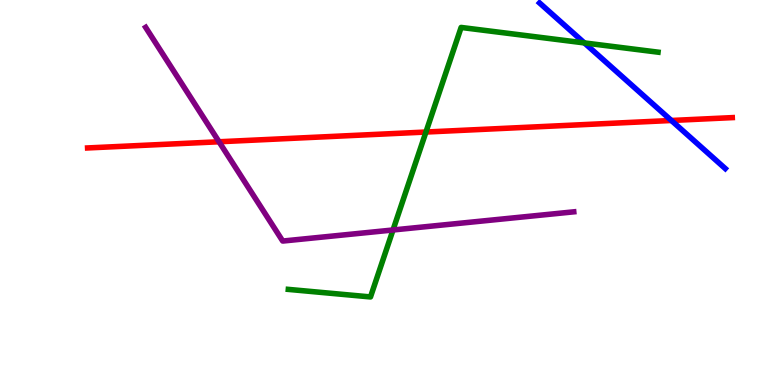[{'lines': ['blue', 'red'], 'intersections': [{'x': 8.66, 'y': 6.87}]}, {'lines': ['green', 'red'], 'intersections': [{'x': 5.5, 'y': 6.57}]}, {'lines': ['purple', 'red'], 'intersections': [{'x': 2.83, 'y': 6.32}]}, {'lines': ['blue', 'green'], 'intersections': [{'x': 7.54, 'y': 8.89}]}, {'lines': ['blue', 'purple'], 'intersections': []}, {'lines': ['green', 'purple'], 'intersections': [{'x': 5.07, 'y': 4.03}]}]